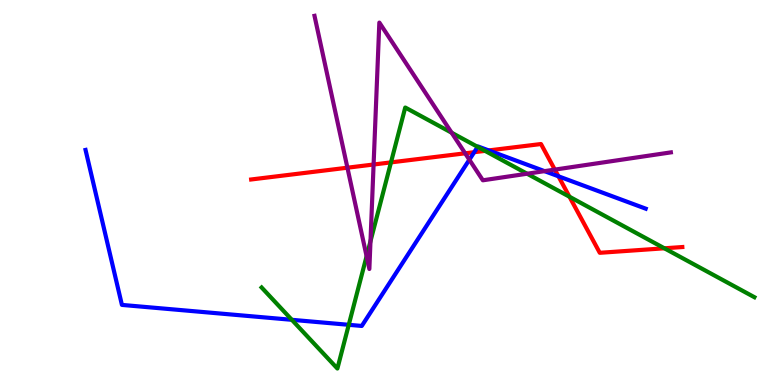[{'lines': ['blue', 'red'], 'intersections': [{'x': 6.12, 'y': 6.05}, {'x': 6.31, 'y': 6.09}, {'x': 7.21, 'y': 5.42}]}, {'lines': ['green', 'red'], 'intersections': [{'x': 5.04, 'y': 5.78}, {'x': 6.26, 'y': 6.08}, {'x': 7.35, 'y': 4.89}, {'x': 8.57, 'y': 3.55}]}, {'lines': ['purple', 'red'], 'intersections': [{'x': 4.48, 'y': 5.64}, {'x': 4.82, 'y': 5.73}, {'x': 6.0, 'y': 6.02}, {'x': 7.16, 'y': 5.59}]}, {'lines': ['blue', 'green'], 'intersections': [{'x': 3.77, 'y': 1.69}, {'x': 4.5, 'y': 1.56}, {'x': 6.16, 'y': 6.19}]}, {'lines': ['blue', 'purple'], 'intersections': [{'x': 6.06, 'y': 5.85}, {'x': 7.03, 'y': 5.55}]}, {'lines': ['green', 'purple'], 'intersections': [{'x': 4.73, 'y': 3.35}, {'x': 4.78, 'y': 3.73}, {'x': 5.83, 'y': 6.55}, {'x': 6.8, 'y': 5.49}]}]